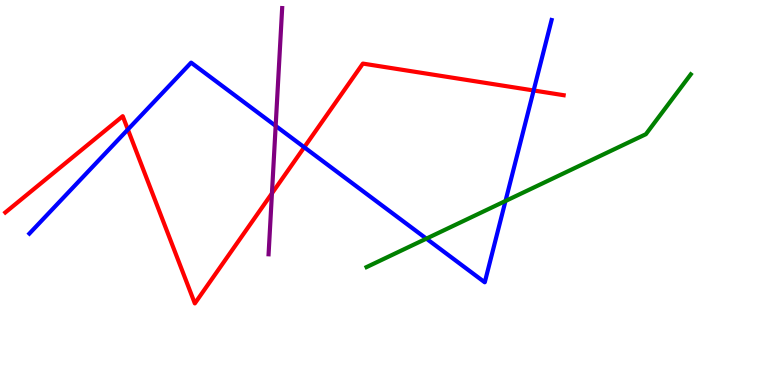[{'lines': ['blue', 'red'], 'intersections': [{'x': 1.65, 'y': 6.64}, {'x': 3.93, 'y': 6.17}, {'x': 6.89, 'y': 7.65}]}, {'lines': ['green', 'red'], 'intersections': []}, {'lines': ['purple', 'red'], 'intersections': [{'x': 3.51, 'y': 4.98}]}, {'lines': ['blue', 'green'], 'intersections': [{'x': 5.5, 'y': 3.8}, {'x': 6.52, 'y': 4.78}]}, {'lines': ['blue', 'purple'], 'intersections': [{'x': 3.56, 'y': 6.73}]}, {'lines': ['green', 'purple'], 'intersections': []}]